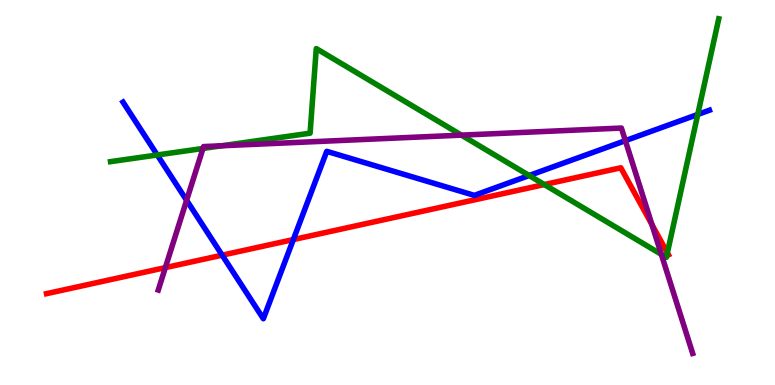[{'lines': ['blue', 'red'], 'intersections': [{'x': 2.87, 'y': 3.37}, {'x': 3.78, 'y': 3.78}]}, {'lines': ['green', 'red'], 'intersections': [{'x': 7.02, 'y': 5.21}, {'x': 8.61, 'y': 3.43}]}, {'lines': ['purple', 'red'], 'intersections': [{'x': 2.13, 'y': 3.05}, {'x': 8.41, 'y': 4.17}]}, {'lines': ['blue', 'green'], 'intersections': [{'x': 2.03, 'y': 5.97}, {'x': 6.83, 'y': 5.44}, {'x': 9.0, 'y': 7.03}]}, {'lines': ['blue', 'purple'], 'intersections': [{'x': 2.41, 'y': 4.8}, {'x': 8.07, 'y': 6.35}]}, {'lines': ['green', 'purple'], 'intersections': [{'x': 2.62, 'y': 6.14}, {'x': 2.86, 'y': 6.21}, {'x': 5.95, 'y': 6.49}, {'x': 8.53, 'y': 3.39}]}]